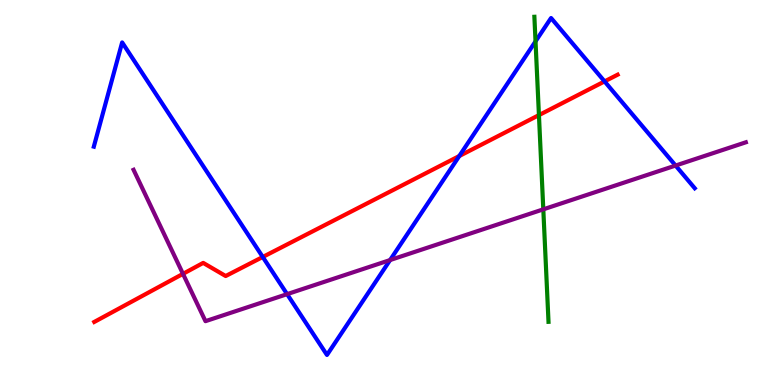[{'lines': ['blue', 'red'], 'intersections': [{'x': 3.39, 'y': 3.33}, {'x': 5.93, 'y': 5.95}, {'x': 7.8, 'y': 7.89}]}, {'lines': ['green', 'red'], 'intersections': [{'x': 6.95, 'y': 7.01}]}, {'lines': ['purple', 'red'], 'intersections': [{'x': 2.36, 'y': 2.89}]}, {'lines': ['blue', 'green'], 'intersections': [{'x': 6.91, 'y': 8.93}]}, {'lines': ['blue', 'purple'], 'intersections': [{'x': 3.7, 'y': 2.36}, {'x': 5.03, 'y': 3.25}, {'x': 8.72, 'y': 5.7}]}, {'lines': ['green', 'purple'], 'intersections': [{'x': 7.01, 'y': 4.56}]}]